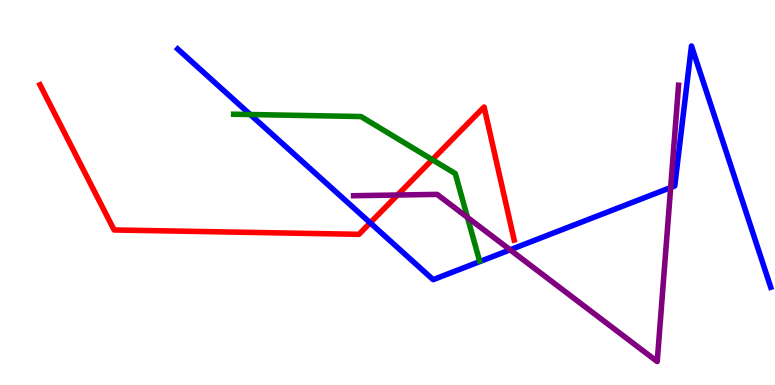[{'lines': ['blue', 'red'], 'intersections': [{'x': 4.78, 'y': 4.21}]}, {'lines': ['green', 'red'], 'intersections': [{'x': 5.58, 'y': 5.85}]}, {'lines': ['purple', 'red'], 'intersections': [{'x': 5.13, 'y': 4.93}]}, {'lines': ['blue', 'green'], 'intersections': [{'x': 3.23, 'y': 7.03}]}, {'lines': ['blue', 'purple'], 'intersections': [{'x': 6.58, 'y': 3.51}, {'x': 8.65, 'y': 5.13}]}, {'lines': ['green', 'purple'], 'intersections': [{'x': 6.03, 'y': 4.35}]}]